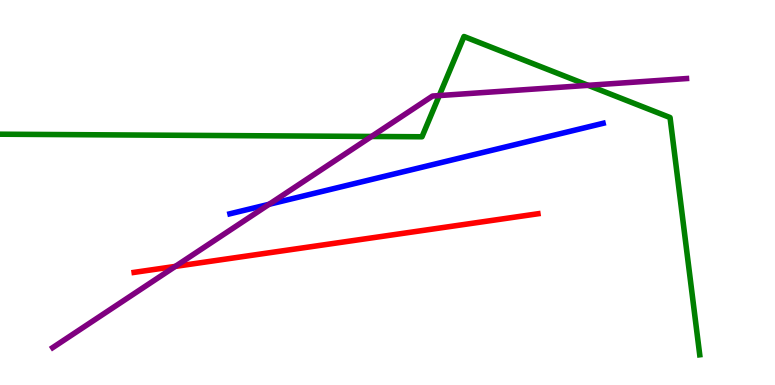[{'lines': ['blue', 'red'], 'intersections': []}, {'lines': ['green', 'red'], 'intersections': []}, {'lines': ['purple', 'red'], 'intersections': [{'x': 2.26, 'y': 3.08}]}, {'lines': ['blue', 'green'], 'intersections': []}, {'lines': ['blue', 'purple'], 'intersections': [{'x': 3.47, 'y': 4.69}]}, {'lines': ['green', 'purple'], 'intersections': [{'x': 4.79, 'y': 6.46}, {'x': 5.67, 'y': 7.52}, {'x': 7.59, 'y': 7.78}]}]